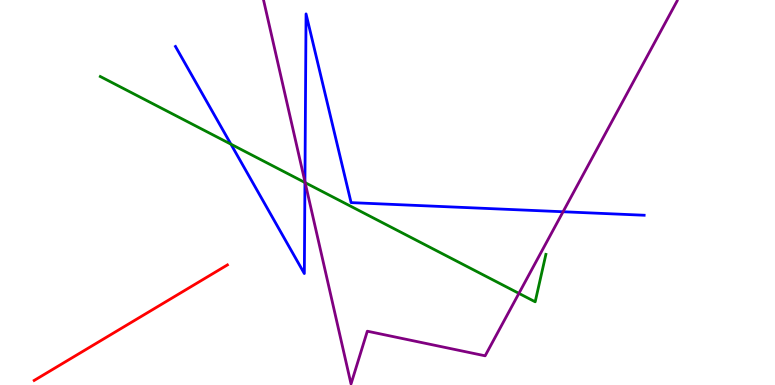[{'lines': ['blue', 'red'], 'intersections': []}, {'lines': ['green', 'red'], 'intersections': []}, {'lines': ['purple', 'red'], 'intersections': []}, {'lines': ['blue', 'green'], 'intersections': [{'x': 2.98, 'y': 6.25}, {'x': 3.93, 'y': 5.26}]}, {'lines': ['blue', 'purple'], 'intersections': [{'x': 3.93, 'y': 5.28}, {'x': 7.27, 'y': 4.5}]}, {'lines': ['green', 'purple'], 'intersections': [{'x': 3.94, 'y': 5.26}, {'x': 6.7, 'y': 2.38}]}]